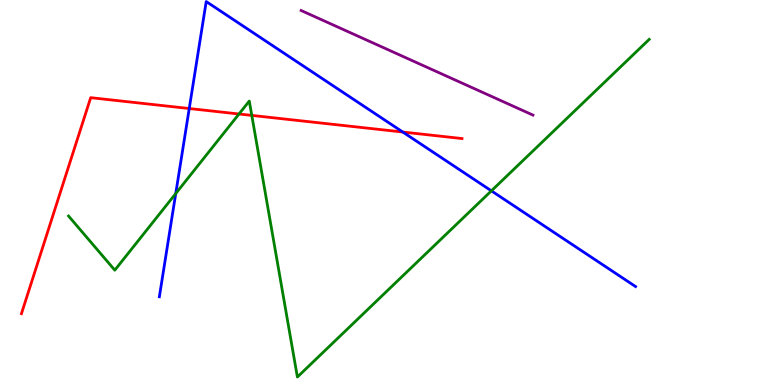[{'lines': ['blue', 'red'], 'intersections': [{'x': 2.44, 'y': 7.18}, {'x': 5.2, 'y': 6.57}]}, {'lines': ['green', 'red'], 'intersections': [{'x': 3.08, 'y': 7.04}, {'x': 3.25, 'y': 7.0}]}, {'lines': ['purple', 'red'], 'intersections': []}, {'lines': ['blue', 'green'], 'intersections': [{'x': 2.27, 'y': 4.97}, {'x': 6.34, 'y': 5.04}]}, {'lines': ['blue', 'purple'], 'intersections': []}, {'lines': ['green', 'purple'], 'intersections': []}]